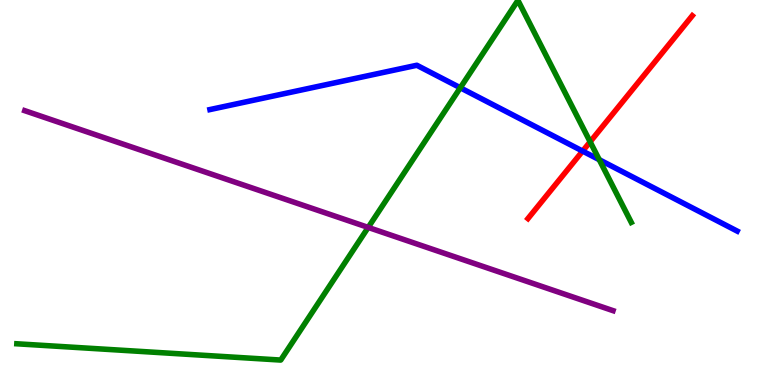[{'lines': ['blue', 'red'], 'intersections': [{'x': 7.52, 'y': 6.08}]}, {'lines': ['green', 'red'], 'intersections': [{'x': 7.61, 'y': 6.32}]}, {'lines': ['purple', 'red'], 'intersections': []}, {'lines': ['blue', 'green'], 'intersections': [{'x': 5.94, 'y': 7.72}, {'x': 7.73, 'y': 5.85}]}, {'lines': ['blue', 'purple'], 'intersections': []}, {'lines': ['green', 'purple'], 'intersections': [{'x': 4.75, 'y': 4.09}]}]